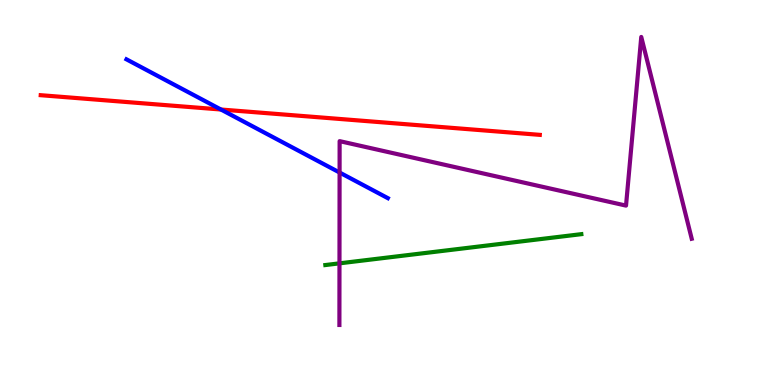[{'lines': ['blue', 'red'], 'intersections': [{'x': 2.85, 'y': 7.16}]}, {'lines': ['green', 'red'], 'intersections': []}, {'lines': ['purple', 'red'], 'intersections': []}, {'lines': ['blue', 'green'], 'intersections': []}, {'lines': ['blue', 'purple'], 'intersections': [{'x': 4.38, 'y': 5.52}]}, {'lines': ['green', 'purple'], 'intersections': [{'x': 4.38, 'y': 3.16}]}]